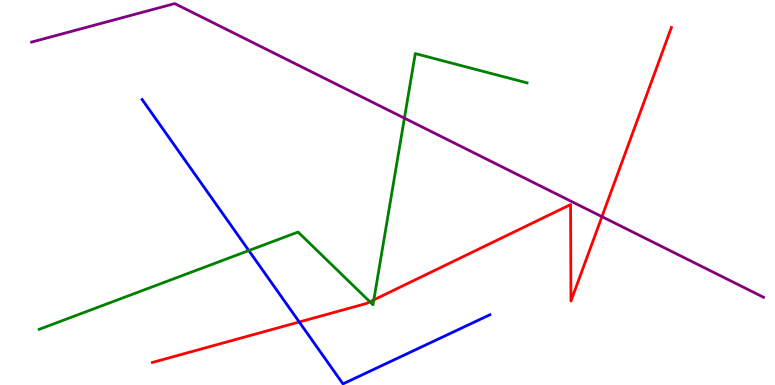[{'lines': ['blue', 'red'], 'intersections': [{'x': 3.86, 'y': 1.64}]}, {'lines': ['green', 'red'], 'intersections': [{'x': 4.77, 'y': 2.16}, {'x': 4.82, 'y': 2.21}]}, {'lines': ['purple', 'red'], 'intersections': [{'x': 7.77, 'y': 4.37}]}, {'lines': ['blue', 'green'], 'intersections': [{'x': 3.21, 'y': 3.49}]}, {'lines': ['blue', 'purple'], 'intersections': []}, {'lines': ['green', 'purple'], 'intersections': [{'x': 5.22, 'y': 6.93}]}]